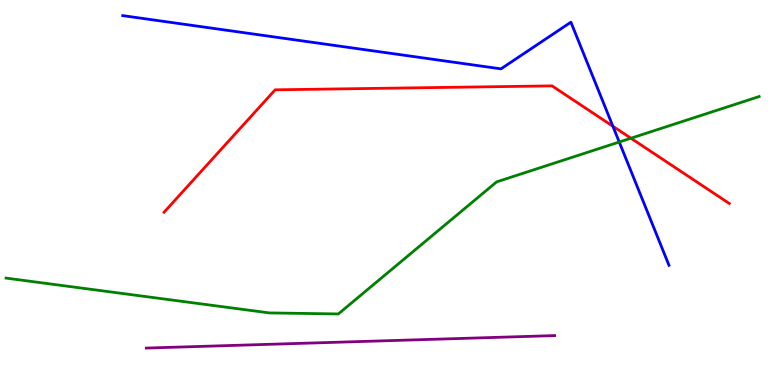[{'lines': ['blue', 'red'], 'intersections': [{'x': 7.91, 'y': 6.72}]}, {'lines': ['green', 'red'], 'intersections': [{'x': 8.14, 'y': 6.41}]}, {'lines': ['purple', 'red'], 'intersections': []}, {'lines': ['blue', 'green'], 'intersections': [{'x': 7.99, 'y': 6.31}]}, {'lines': ['blue', 'purple'], 'intersections': []}, {'lines': ['green', 'purple'], 'intersections': []}]